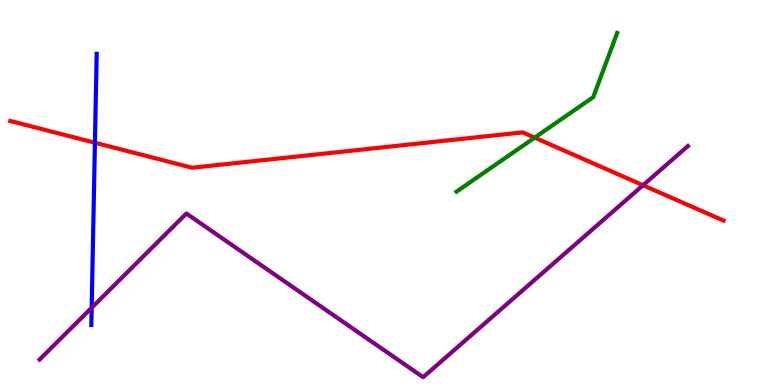[{'lines': ['blue', 'red'], 'intersections': [{'x': 1.22, 'y': 6.29}]}, {'lines': ['green', 'red'], 'intersections': [{'x': 6.9, 'y': 6.42}]}, {'lines': ['purple', 'red'], 'intersections': [{'x': 8.3, 'y': 5.19}]}, {'lines': ['blue', 'green'], 'intersections': []}, {'lines': ['blue', 'purple'], 'intersections': [{'x': 1.18, 'y': 2.01}]}, {'lines': ['green', 'purple'], 'intersections': []}]